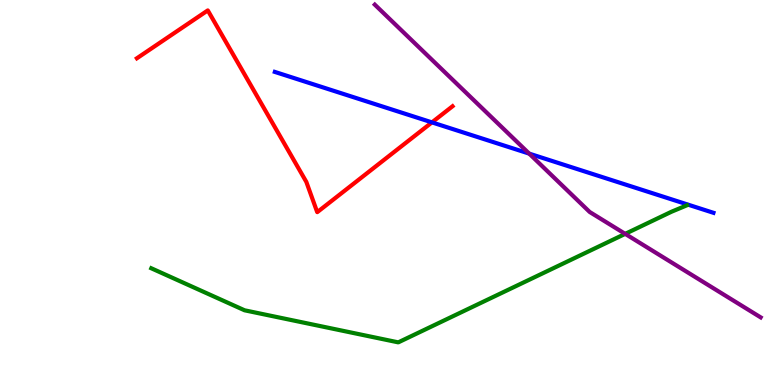[{'lines': ['blue', 'red'], 'intersections': [{'x': 5.57, 'y': 6.82}]}, {'lines': ['green', 'red'], 'intersections': []}, {'lines': ['purple', 'red'], 'intersections': []}, {'lines': ['blue', 'green'], 'intersections': []}, {'lines': ['blue', 'purple'], 'intersections': [{'x': 6.83, 'y': 6.01}]}, {'lines': ['green', 'purple'], 'intersections': [{'x': 8.07, 'y': 3.93}]}]